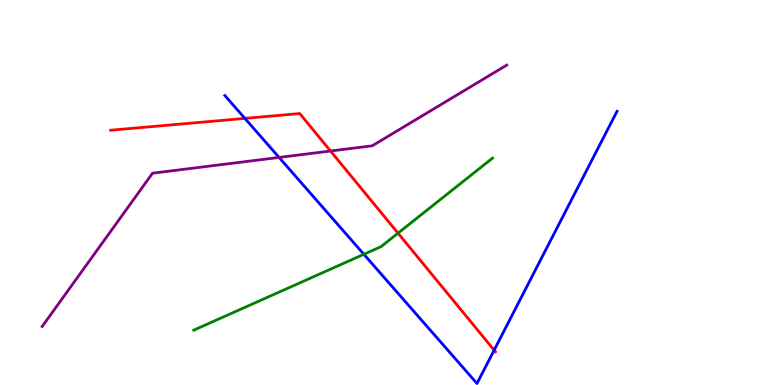[{'lines': ['blue', 'red'], 'intersections': [{'x': 3.16, 'y': 6.93}, {'x': 6.38, 'y': 0.905}]}, {'lines': ['green', 'red'], 'intersections': [{'x': 5.14, 'y': 3.94}]}, {'lines': ['purple', 'red'], 'intersections': [{'x': 4.26, 'y': 6.08}]}, {'lines': ['blue', 'green'], 'intersections': [{'x': 4.7, 'y': 3.39}]}, {'lines': ['blue', 'purple'], 'intersections': [{'x': 3.6, 'y': 5.91}]}, {'lines': ['green', 'purple'], 'intersections': []}]